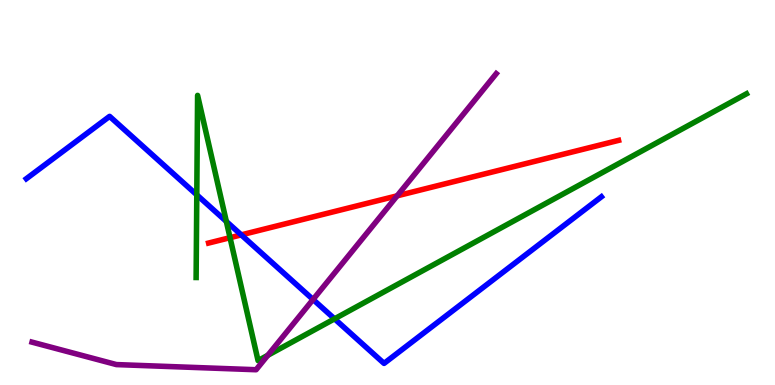[{'lines': ['blue', 'red'], 'intersections': [{'x': 3.11, 'y': 3.9}]}, {'lines': ['green', 'red'], 'intersections': [{'x': 2.97, 'y': 3.83}]}, {'lines': ['purple', 'red'], 'intersections': [{'x': 5.12, 'y': 4.91}]}, {'lines': ['blue', 'green'], 'intersections': [{'x': 2.54, 'y': 4.94}, {'x': 2.92, 'y': 4.25}, {'x': 4.32, 'y': 1.72}]}, {'lines': ['blue', 'purple'], 'intersections': [{'x': 4.04, 'y': 2.22}]}, {'lines': ['green', 'purple'], 'intersections': [{'x': 3.46, 'y': 0.771}]}]